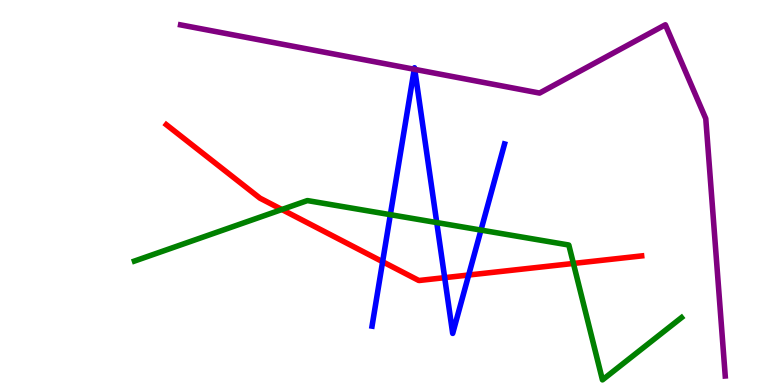[{'lines': ['blue', 'red'], 'intersections': [{'x': 4.94, 'y': 3.2}, {'x': 5.74, 'y': 2.79}, {'x': 6.05, 'y': 2.86}]}, {'lines': ['green', 'red'], 'intersections': [{'x': 3.64, 'y': 4.56}, {'x': 7.4, 'y': 3.16}]}, {'lines': ['purple', 'red'], 'intersections': []}, {'lines': ['blue', 'green'], 'intersections': [{'x': 5.04, 'y': 4.42}, {'x': 5.64, 'y': 4.22}, {'x': 6.21, 'y': 4.02}]}, {'lines': ['blue', 'purple'], 'intersections': [{'x': 5.34, 'y': 8.2}, {'x': 5.35, 'y': 8.2}]}, {'lines': ['green', 'purple'], 'intersections': []}]